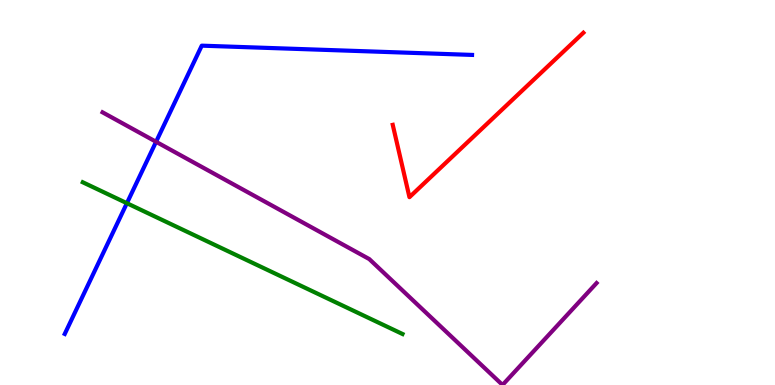[{'lines': ['blue', 'red'], 'intersections': []}, {'lines': ['green', 'red'], 'intersections': []}, {'lines': ['purple', 'red'], 'intersections': []}, {'lines': ['blue', 'green'], 'intersections': [{'x': 1.64, 'y': 4.72}]}, {'lines': ['blue', 'purple'], 'intersections': [{'x': 2.01, 'y': 6.32}]}, {'lines': ['green', 'purple'], 'intersections': []}]